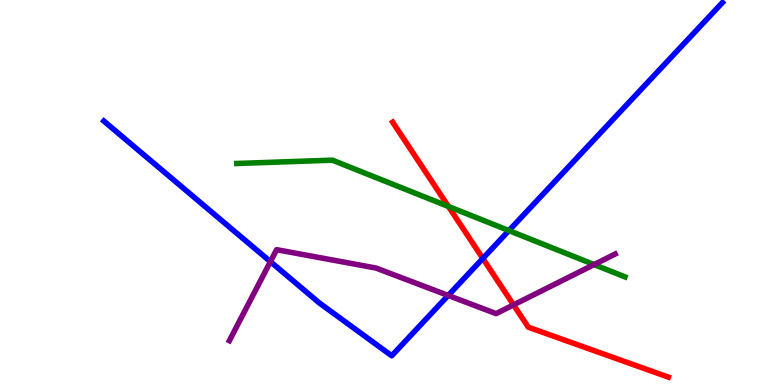[{'lines': ['blue', 'red'], 'intersections': [{'x': 6.23, 'y': 3.29}]}, {'lines': ['green', 'red'], 'intersections': [{'x': 5.79, 'y': 4.64}]}, {'lines': ['purple', 'red'], 'intersections': [{'x': 6.63, 'y': 2.08}]}, {'lines': ['blue', 'green'], 'intersections': [{'x': 6.57, 'y': 4.01}]}, {'lines': ['blue', 'purple'], 'intersections': [{'x': 3.49, 'y': 3.2}, {'x': 5.78, 'y': 2.33}]}, {'lines': ['green', 'purple'], 'intersections': [{'x': 7.67, 'y': 3.13}]}]